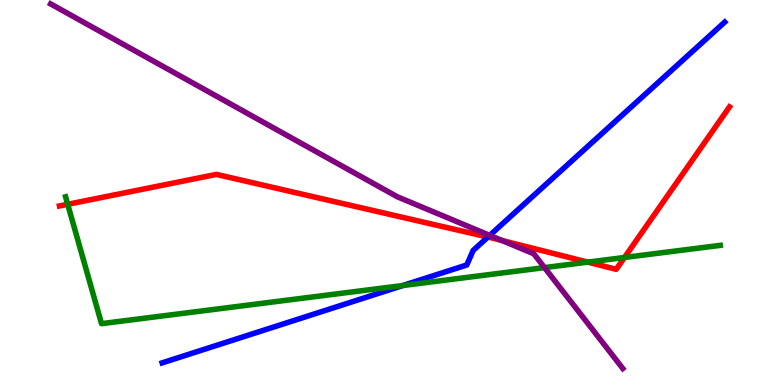[{'lines': ['blue', 'red'], 'intersections': [{'x': 6.3, 'y': 3.84}]}, {'lines': ['green', 'red'], 'intersections': [{'x': 0.874, 'y': 4.69}, {'x': 7.58, 'y': 3.19}, {'x': 8.06, 'y': 3.31}]}, {'lines': ['purple', 'red'], 'intersections': [{'x': 6.48, 'y': 3.75}]}, {'lines': ['blue', 'green'], 'intersections': [{'x': 5.2, 'y': 2.58}]}, {'lines': ['blue', 'purple'], 'intersections': [{'x': 6.32, 'y': 3.89}]}, {'lines': ['green', 'purple'], 'intersections': [{'x': 7.03, 'y': 3.05}]}]